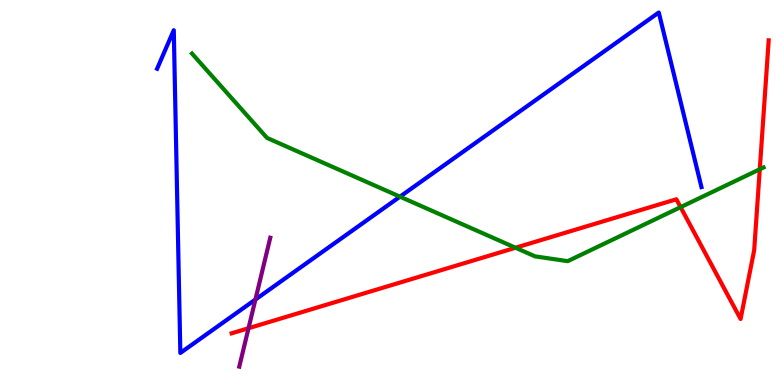[{'lines': ['blue', 'red'], 'intersections': []}, {'lines': ['green', 'red'], 'intersections': [{'x': 6.65, 'y': 3.56}, {'x': 8.78, 'y': 4.62}, {'x': 9.8, 'y': 5.6}]}, {'lines': ['purple', 'red'], 'intersections': [{'x': 3.21, 'y': 1.47}]}, {'lines': ['blue', 'green'], 'intersections': [{'x': 5.16, 'y': 4.89}]}, {'lines': ['blue', 'purple'], 'intersections': [{'x': 3.3, 'y': 2.22}]}, {'lines': ['green', 'purple'], 'intersections': []}]